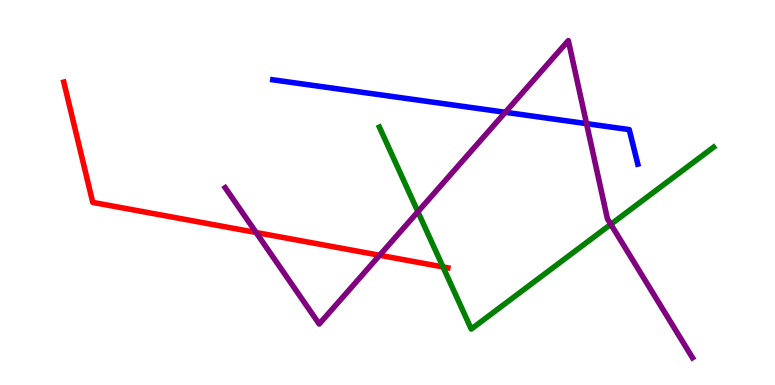[{'lines': ['blue', 'red'], 'intersections': []}, {'lines': ['green', 'red'], 'intersections': [{'x': 5.72, 'y': 3.07}]}, {'lines': ['purple', 'red'], 'intersections': [{'x': 3.3, 'y': 3.96}, {'x': 4.9, 'y': 3.37}]}, {'lines': ['blue', 'green'], 'intersections': []}, {'lines': ['blue', 'purple'], 'intersections': [{'x': 6.52, 'y': 7.08}, {'x': 7.57, 'y': 6.79}]}, {'lines': ['green', 'purple'], 'intersections': [{'x': 5.39, 'y': 4.5}, {'x': 7.88, 'y': 4.17}]}]